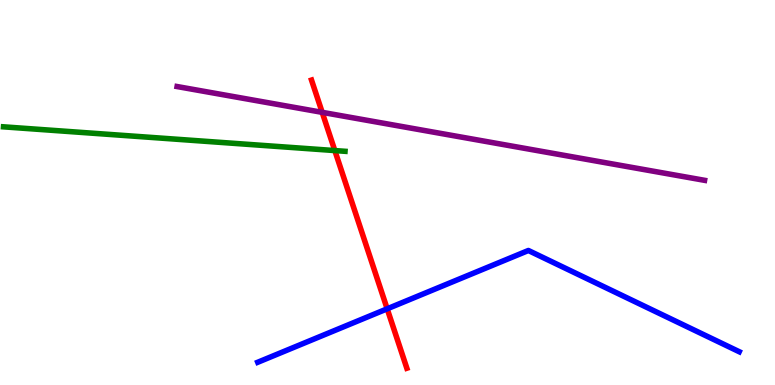[{'lines': ['blue', 'red'], 'intersections': [{'x': 5.0, 'y': 1.98}]}, {'lines': ['green', 'red'], 'intersections': [{'x': 4.32, 'y': 6.09}]}, {'lines': ['purple', 'red'], 'intersections': [{'x': 4.16, 'y': 7.08}]}, {'lines': ['blue', 'green'], 'intersections': []}, {'lines': ['blue', 'purple'], 'intersections': []}, {'lines': ['green', 'purple'], 'intersections': []}]